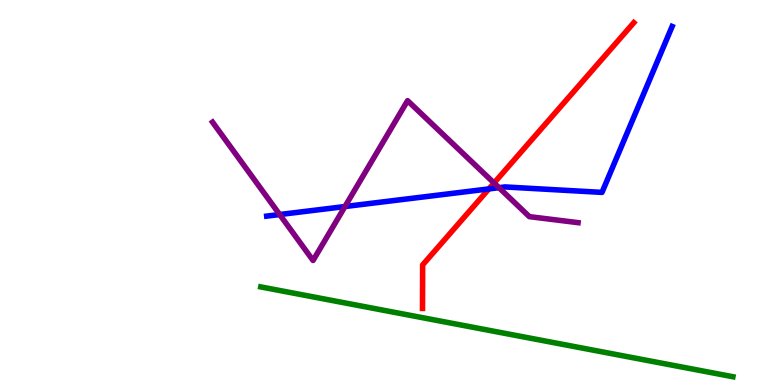[{'lines': ['blue', 'red'], 'intersections': [{'x': 6.31, 'y': 5.09}]}, {'lines': ['green', 'red'], 'intersections': []}, {'lines': ['purple', 'red'], 'intersections': [{'x': 6.37, 'y': 5.25}]}, {'lines': ['blue', 'green'], 'intersections': []}, {'lines': ['blue', 'purple'], 'intersections': [{'x': 3.61, 'y': 4.43}, {'x': 4.45, 'y': 4.64}, {'x': 6.44, 'y': 5.13}]}, {'lines': ['green', 'purple'], 'intersections': []}]